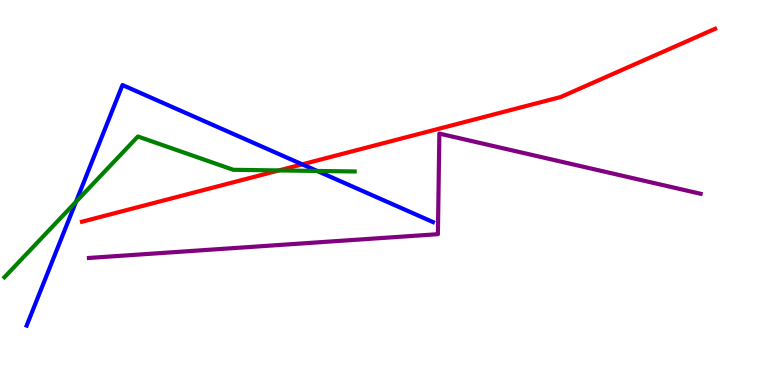[{'lines': ['blue', 'red'], 'intersections': [{'x': 3.9, 'y': 5.73}]}, {'lines': ['green', 'red'], 'intersections': [{'x': 3.6, 'y': 5.57}]}, {'lines': ['purple', 'red'], 'intersections': []}, {'lines': ['blue', 'green'], 'intersections': [{'x': 0.98, 'y': 4.76}, {'x': 4.09, 'y': 5.56}]}, {'lines': ['blue', 'purple'], 'intersections': []}, {'lines': ['green', 'purple'], 'intersections': []}]